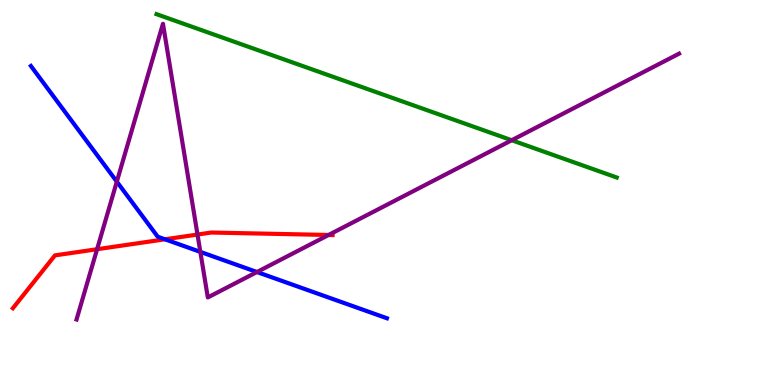[{'lines': ['blue', 'red'], 'intersections': [{'x': 2.13, 'y': 3.78}]}, {'lines': ['green', 'red'], 'intersections': []}, {'lines': ['purple', 'red'], 'intersections': [{'x': 1.25, 'y': 3.53}, {'x': 2.55, 'y': 3.91}, {'x': 4.24, 'y': 3.9}]}, {'lines': ['blue', 'green'], 'intersections': []}, {'lines': ['blue', 'purple'], 'intersections': [{'x': 1.51, 'y': 5.28}, {'x': 2.59, 'y': 3.46}, {'x': 3.32, 'y': 2.93}]}, {'lines': ['green', 'purple'], 'intersections': [{'x': 6.6, 'y': 6.36}]}]